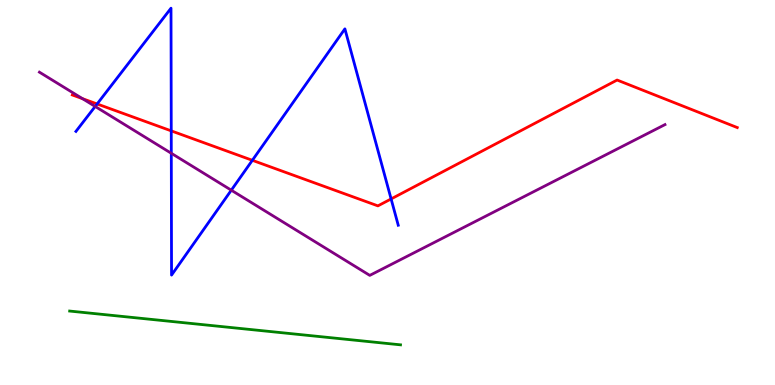[{'lines': ['blue', 'red'], 'intersections': [{'x': 1.25, 'y': 7.3}, {'x': 2.21, 'y': 6.6}, {'x': 3.26, 'y': 5.84}, {'x': 5.05, 'y': 4.83}]}, {'lines': ['green', 'red'], 'intersections': []}, {'lines': ['purple', 'red'], 'intersections': [{'x': 1.06, 'y': 7.44}]}, {'lines': ['blue', 'green'], 'intersections': []}, {'lines': ['blue', 'purple'], 'intersections': [{'x': 1.23, 'y': 7.23}, {'x': 2.21, 'y': 6.02}, {'x': 2.98, 'y': 5.06}]}, {'lines': ['green', 'purple'], 'intersections': []}]